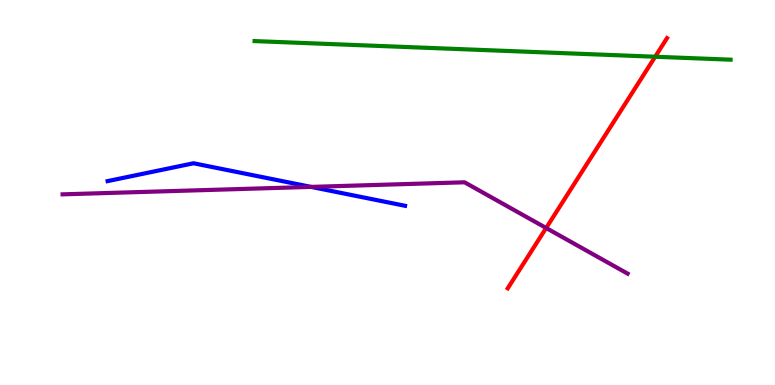[{'lines': ['blue', 'red'], 'intersections': []}, {'lines': ['green', 'red'], 'intersections': [{'x': 8.45, 'y': 8.53}]}, {'lines': ['purple', 'red'], 'intersections': [{'x': 7.05, 'y': 4.08}]}, {'lines': ['blue', 'green'], 'intersections': []}, {'lines': ['blue', 'purple'], 'intersections': [{'x': 4.01, 'y': 5.15}]}, {'lines': ['green', 'purple'], 'intersections': []}]